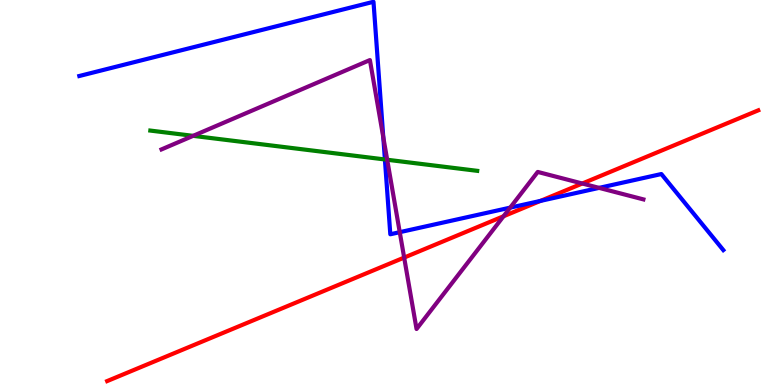[{'lines': ['blue', 'red'], 'intersections': [{'x': 6.97, 'y': 4.78}]}, {'lines': ['green', 'red'], 'intersections': []}, {'lines': ['purple', 'red'], 'intersections': [{'x': 5.21, 'y': 3.31}, {'x': 6.5, 'y': 4.38}, {'x': 7.51, 'y': 5.23}]}, {'lines': ['blue', 'green'], 'intersections': [{'x': 4.97, 'y': 5.86}]}, {'lines': ['blue', 'purple'], 'intersections': [{'x': 4.95, 'y': 6.43}, {'x': 5.16, 'y': 3.97}, {'x': 6.58, 'y': 4.61}, {'x': 7.73, 'y': 5.12}]}, {'lines': ['green', 'purple'], 'intersections': [{'x': 2.49, 'y': 6.47}, {'x': 5.0, 'y': 5.85}]}]